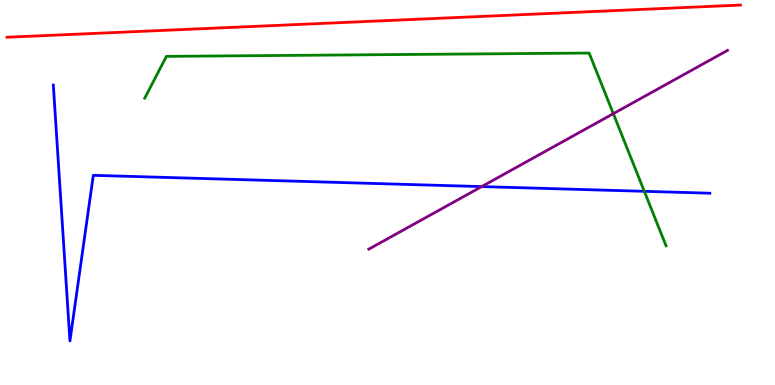[{'lines': ['blue', 'red'], 'intersections': []}, {'lines': ['green', 'red'], 'intersections': []}, {'lines': ['purple', 'red'], 'intersections': []}, {'lines': ['blue', 'green'], 'intersections': [{'x': 8.31, 'y': 5.03}]}, {'lines': ['blue', 'purple'], 'intersections': [{'x': 6.22, 'y': 5.15}]}, {'lines': ['green', 'purple'], 'intersections': [{'x': 7.91, 'y': 7.05}]}]